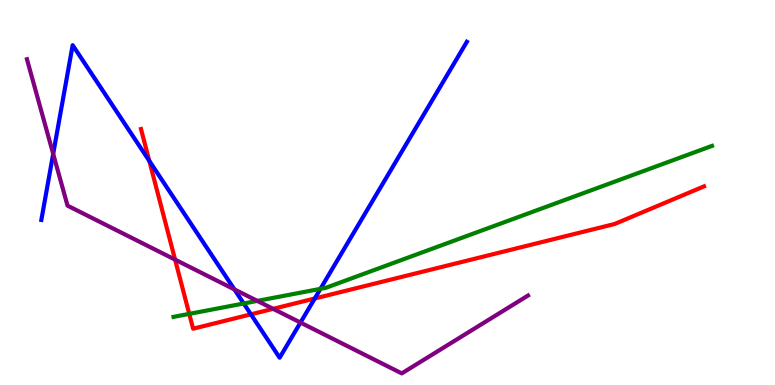[{'lines': ['blue', 'red'], 'intersections': [{'x': 1.93, 'y': 5.82}, {'x': 3.24, 'y': 1.84}, {'x': 4.06, 'y': 2.25}]}, {'lines': ['green', 'red'], 'intersections': [{'x': 2.44, 'y': 1.85}]}, {'lines': ['purple', 'red'], 'intersections': [{'x': 2.26, 'y': 3.26}, {'x': 3.52, 'y': 1.98}]}, {'lines': ['blue', 'green'], 'intersections': [{'x': 3.14, 'y': 2.12}, {'x': 4.13, 'y': 2.5}]}, {'lines': ['blue', 'purple'], 'intersections': [{'x': 0.686, 'y': 6.0}, {'x': 3.02, 'y': 2.48}, {'x': 3.88, 'y': 1.62}]}, {'lines': ['green', 'purple'], 'intersections': [{'x': 3.32, 'y': 2.18}]}]